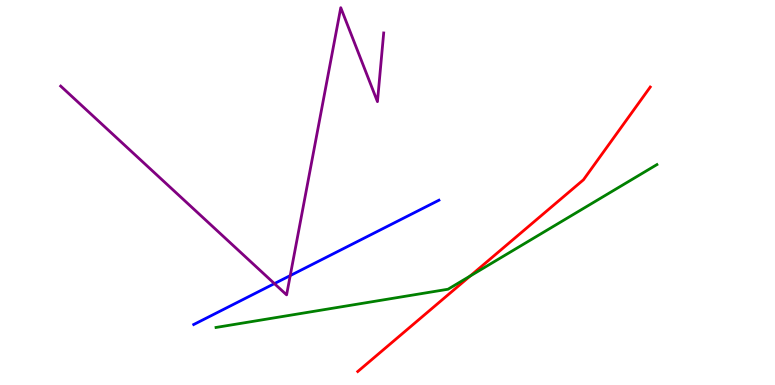[{'lines': ['blue', 'red'], 'intersections': []}, {'lines': ['green', 'red'], 'intersections': [{'x': 6.07, 'y': 2.83}]}, {'lines': ['purple', 'red'], 'intersections': []}, {'lines': ['blue', 'green'], 'intersections': []}, {'lines': ['blue', 'purple'], 'intersections': [{'x': 3.54, 'y': 2.63}, {'x': 3.74, 'y': 2.84}]}, {'lines': ['green', 'purple'], 'intersections': []}]